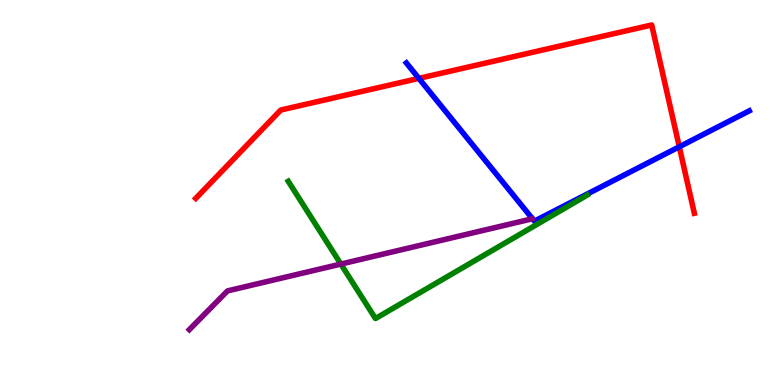[{'lines': ['blue', 'red'], 'intersections': [{'x': 5.4, 'y': 7.96}, {'x': 8.76, 'y': 6.19}]}, {'lines': ['green', 'red'], 'intersections': []}, {'lines': ['purple', 'red'], 'intersections': []}, {'lines': ['blue', 'green'], 'intersections': []}, {'lines': ['blue', 'purple'], 'intersections': []}, {'lines': ['green', 'purple'], 'intersections': [{'x': 4.4, 'y': 3.14}]}]